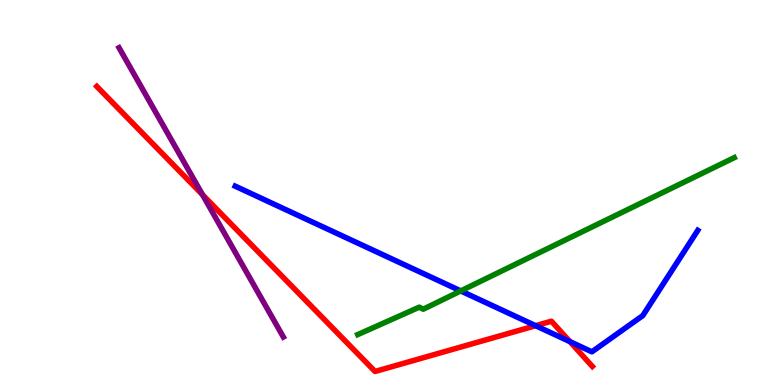[{'lines': ['blue', 'red'], 'intersections': [{'x': 6.91, 'y': 1.54}, {'x': 7.35, 'y': 1.13}]}, {'lines': ['green', 'red'], 'intersections': []}, {'lines': ['purple', 'red'], 'intersections': [{'x': 2.61, 'y': 4.94}]}, {'lines': ['blue', 'green'], 'intersections': [{'x': 5.95, 'y': 2.44}]}, {'lines': ['blue', 'purple'], 'intersections': []}, {'lines': ['green', 'purple'], 'intersections': []}]